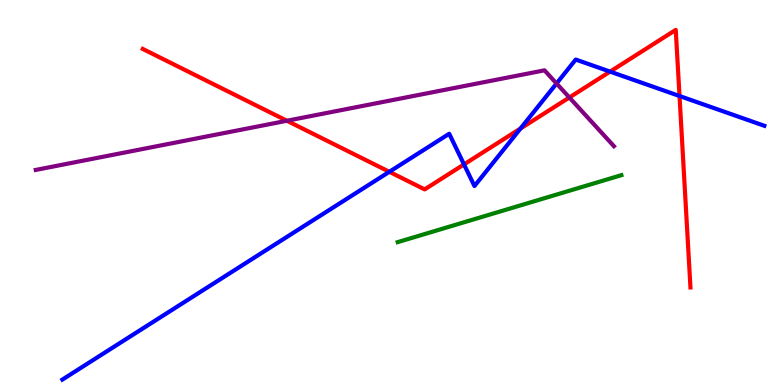[{'lines': ['blue', 'red'], 'intersections': [{'x': 5.02, 'y': 5.54}, {'x': 5.99, 'y': 5.73}, {'x': 6.72, 'y': 6.66}, {'x': 7.87, 'y': 8.14}, {'x': 8.77, 'y': 7.51}]}, {'lines': ['green', 'red'], 'intersections': []}, {'lines': ['purple', 'red'], 'intersections': [{'x': 3.7, 'y': 6.86}, {'x': 7.35, 'y': 7.47}]}, {'lines': ['blue', 'green'], 'intersections': []}, {'lines': ['blue', 'purple'], 'intersections': [{'x': 7.18, 'y': 7.83}]}, {'lines': ['green', 'purple'], 'intersections': []}]